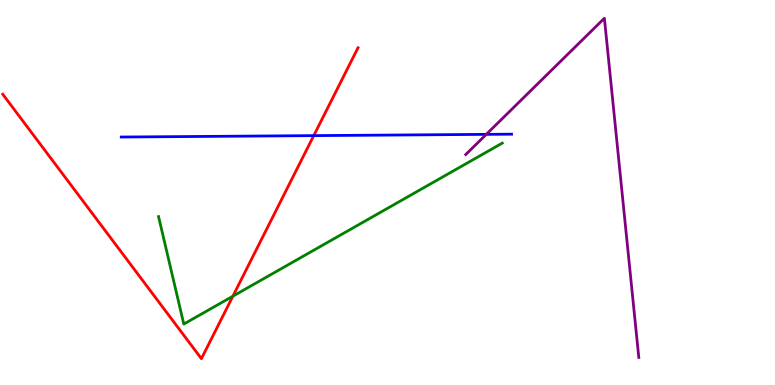[{'lines': ['blue', 'red'], 'intersections': [{'x': 4.05, 'y': 6.48}]}, {'lines': ['green', 'red'], 'intersections': [{'x': 3.01, 'y': 2.31}]}, {'lines': ['purple', 'red'], 'intersections': []}, {'lines': ['blue', 'green'], 'intersections': []}, {'lines': ['blue', 'purple'], 'intersections': [{'x': 6.27, 'y': 6.51}]}, {'lines': ['green', 'purple'], 'intersections': []}]